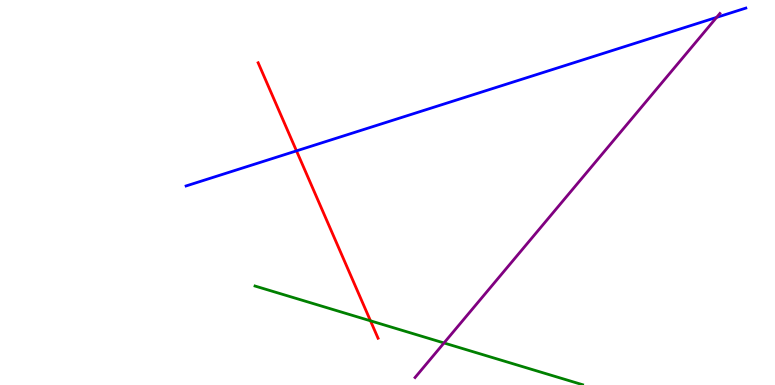[{'lines': ['blue', 'red'], 'intersections': [{'x': 3.83, 'y': 6.08}]}, {'lines': ['green', 'red'], 'intersections': [{'x': 4.78, 'y': 1.67}]}, {'lines': ['purple', 'red'], 'intersections': []}, {'lines': ['blue', 'green'], 'intersections': []}, {'lines': ['blue', 'purple'], 'intersections': [{'x': 9.25, 'y': 9.55}]}, {'lines': ['green', 'purple'], 'intersections': [{'x': 5.73, 'y': 1.09}]}]